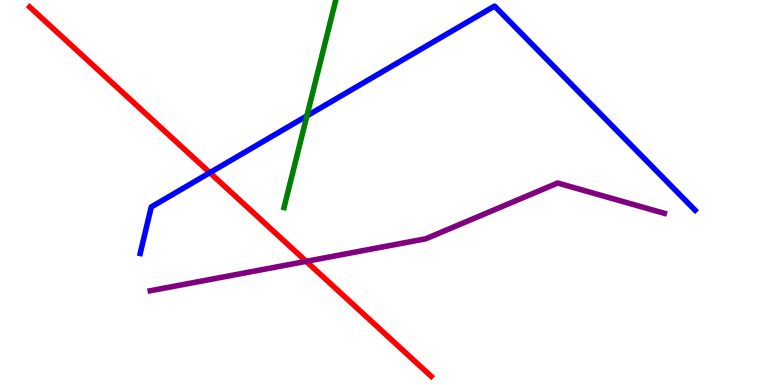[{'lines': ['blue', 'red'], 'intersections': [{'x': 2.71, 'y': 5.51}]}, {'lines': ['green', 'red'], 'intersections': []}, {'lines': ['purple', 'red'], 'intersections': [{'x': 3.95, 'y': 3.21}]}, {'lines': ['blue', 'green'], 'intersections': [{'x': 3.96, 'y': 6.99}]}, {'lines': ['blue', 'purple'], 'intersections': []}, {'lines': ['green', 'purple'], 'intersections': []}]